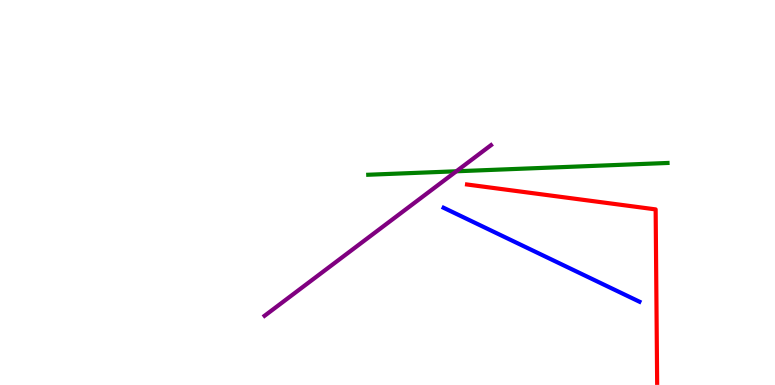[{'lines': ['blue', 'red'], 'intersections': []}, {'lines': ['green', 'red'], 'intersections': []}, {'lines': ['purple', 'red'], 'intersections': []}, {'lines': ['blue', 'green'], 'intersections': []}, {'lines': ['blue', 'purple'], 'intersections': []}, {'lines': ['green', 'purple'], 'intersections': [{'x': 5.89, 'y': 5.55}]}]